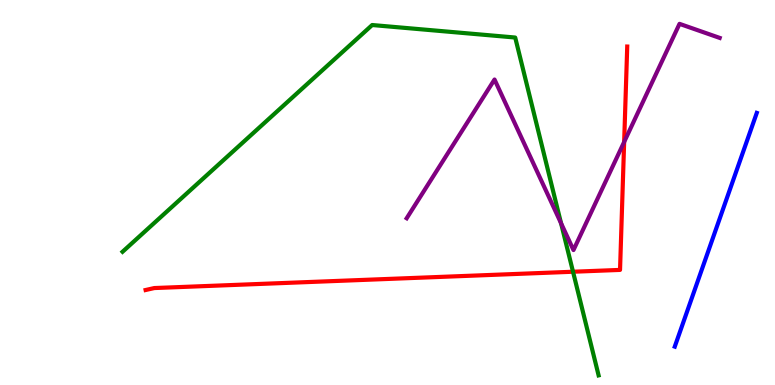[{'lines': ['blue', 'red'], 'intersections': []}, {'lines': ['green', 'red'], 'intersections': [{'x': 7.39, 'y': 2.94}]}, {'lines': ['purple', 'red'], 'intersections': [{'x': 8.05, 'y': 6.31}]}, {'lines': ['blue', 'green'], 'intersections': []}, {'lines': ['blue', 'purple'], 'intersections': []}, {'lines': ['green', 'purple'], 'intersections': [{'x': 7.24, 'y': 4.2}]}]